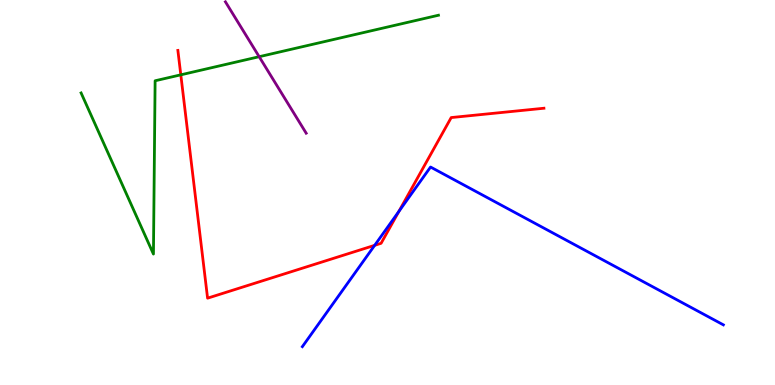[{'lines': ['blue', 'red'], 'intersections': [{'x': 4.83, 'y': 3.63}, {'x': 5.15, 'y': 4.51}]}, {'lines': ['green', 'red'], 'intersections': [{'x': 2.33, 'y': 8.06}]}, {'lines': ['purple', 'red'], 'intersections': []}, {'lines': ['blue', 'green'], 'intersections': []}, {'lines': ['blue', 'purple'], 'intersections': []}, {'lines': ['green', 'purple'], 'intersections': [{'x': 3.34, 'y': 8.53}]}]